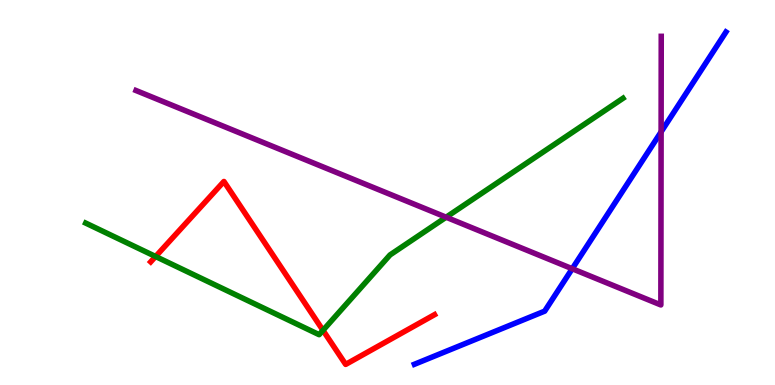[{'lines': ['blue', 'red'], 'intersections': []}, {'lines': ['green', 'red'], 'intersections': [{'x': 2.01, 'y': 3.34}, {'x': 4.17, 'y': 1.42}]}, {'lines': ['purple', 'red'], 'intersections': []}, {'lines': ['blue', 'green'], 'intersections': []}, {'lines': ['blue', 'purple'], 'intersections': [{'x': 7.38, 'y': 3.02}, {'x': 8.53, 'y': 6.57}]}, {'lines': ['green', 'purple'], 'intersections': [{'x': 5.76, 'y': 4.36}]}]